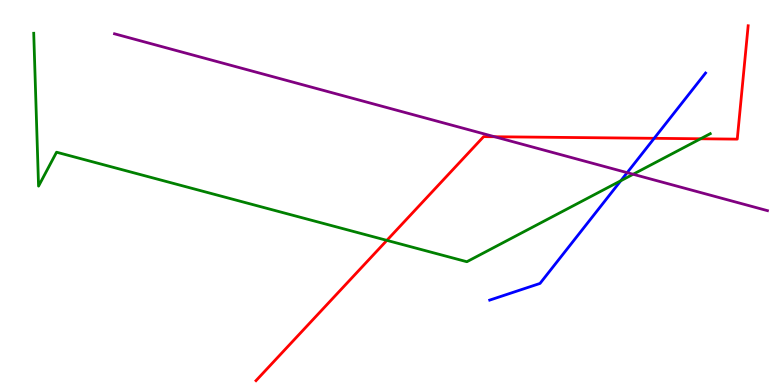[{'lines': ['blue', 'red'], 'intersections': [{'x': 8.44, 'y': 6.41}]}, {'lines': ['green', 'red'], 'intersections': [{'x': 4.99, 'y': 3.76}, {'x': 9.04, 'y': 6.4}]}, {'lines': ['purple', 'red'], 'intersections': [{'x': 6.38, 'y': 6.45}]}, {'lines': ['blue', 'green'], 'intersections': [{'x': 8.01, 'y': 5.31}]}, {'lines': ['blue', 'purple'], 'intersections': [{'x': 8.09, 'y': 5.52}]}, {'lines': ['green', 'purple'], 'intersections': [{'x': 8.17, 'y': 5.47}]}]